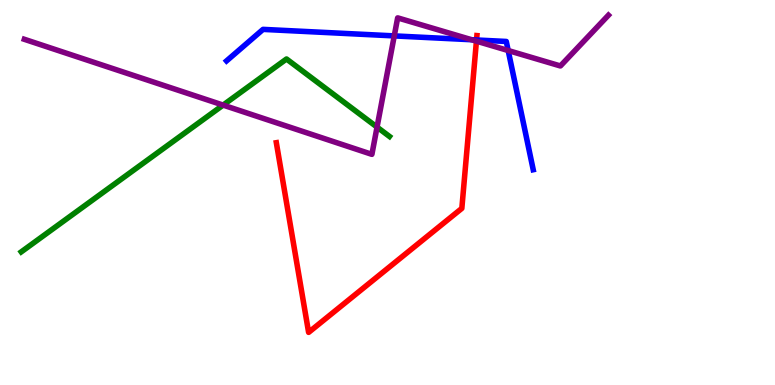[{'lines': ['blue', 'red'], 'intersections': [{'x': 6.15, 'y': 8.96}]}, {'lines': ['green', 'red'], 'intersections': []}, {'lines': ['purple', 'red'], 'intersections': [{'x': 6.15, 'y': 8.93}]}, {'lines': ['blue', 'green'], 'intersections': []}, {'lines': ['blue', 'purple'], 'intersections': [{'x': 5.09, 'y': 9.07}, {'x': 6.09, 'y': 8.97}, {'x': 6.56, 'y': 8.69}]}, {'lines': ['green', 'purple'], 'intersections': [{'x': 2.88, 'y': 7.27}, {'x': 4.87, 'y': 6.7}]}]